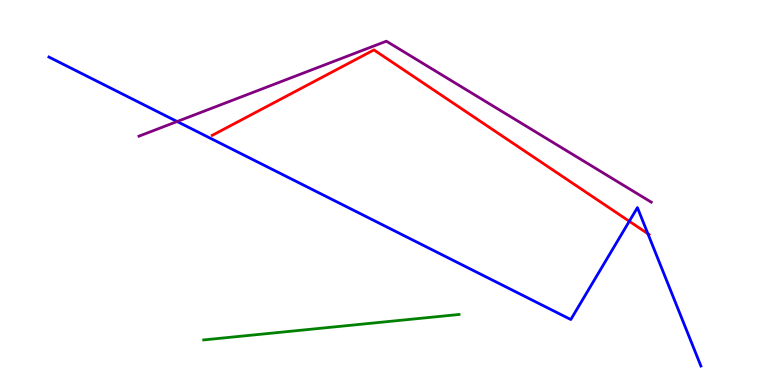[{'lines': ['blue', 'red'], 'intersections': [{'x': 8.12, 'y': 4.25}, {'x': 8.36, 'y': 3.93}]}, {'lines': ['green', 'red'], 'intersections': []}, {'lines': ['purple', 'red'], 'intersections': []}, {'lines': ['blue', 'green'], 'intersections': []}, {'lines': ['blue', 'purple'], 'intersections': [{'x': 2.29, 'y': 6.84}]}, {'lines': ['green', 'purple'], 'intersections': []}]